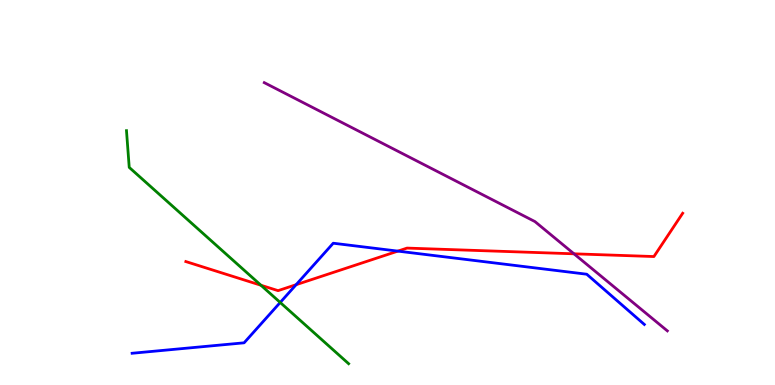[{'lines': ['blue', 'red'], 'intersections': [{'x': 3.82, 'y': 2.61}, {'x': 5.13, 'y': 3.48}]}, {'lines': ['green', 'red'], 'intersections': [{'x': 3.37, 'y': 2.59}]}, {'lines': ['purple', 'red'], 'intersections': [{'x': 7.41, 'y': 3.41}]}, {'lines': ['blue', 'green'], 'intersections': [{'x': 3.62, 'y': 2.14}]}, {'lines': ['blue', 'purple'], 'intersections': []}, {'lines': ['green', 'purple'], 'intersections': []}]